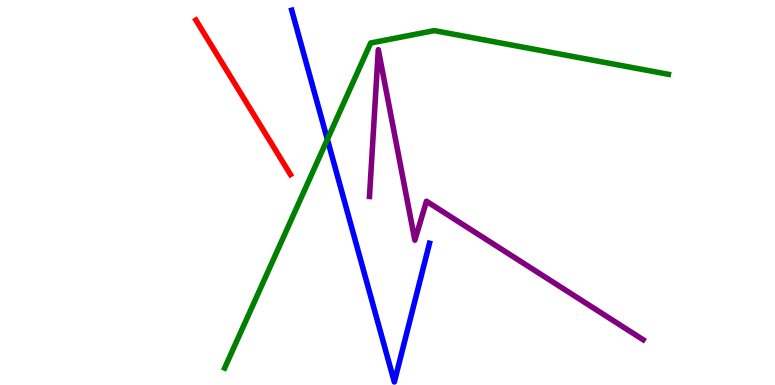[{'lines': ['blue', 'red'], 'intersections': []}, {'lines': ['green', 'red'], 'intersections': []}, {'lines': ['purple', 'red'], 'intersections': []}, {'lines': ['blue', 'green'], 'intersections': [{'x': 4.22, 'y': 6.38}]}, {'lines': ['blue', 'purple'], 'intersections': []}, {'lines': ['green', 'purple'], 'intersections': []}]